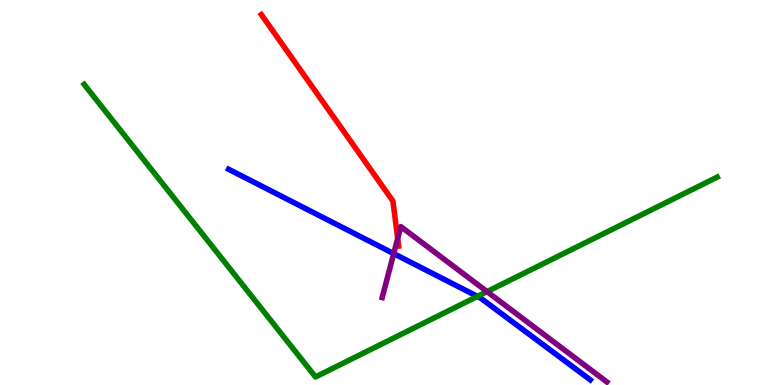[{'lines': ['blue', 'red'], 'intersections': []}, {'lines': ['green', 'red'], 'intersections': []}, {'lines': ['purple', 'red'], 'intersections': [{'x': 5.13, 'y': 3.81}]}, {'lines': ['blue', 'green'], 'intersections': [{'x': 6.16, 'y': 2.3}]}, {'lines': ['blue', 'purple'], 'intersections': [{'x': 5.08, 'y': 3.41}]}, {'lines': ['green', 'purple'], 'intersections': [{'x': 6.28, 'y': 2.43}]}]